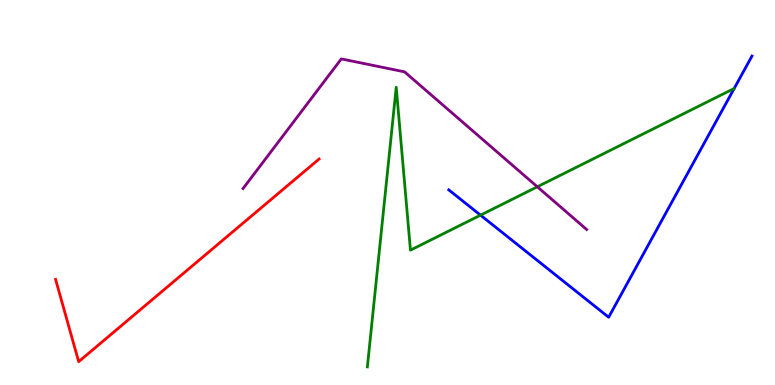[{'lines': ['blue', 'red'], 'intersections': []}, {'lines': ['green', 'red'], 'intersections': []}, {'lines': ['purple', 'red'], 'intersections': []}, {'lines': ['blue', 'green'], 'intersections': [{'x': 6.2, 'y': 4.41}]}, {'lines': ['blue', 'purple'], 'intersections': []}, {'lines': ['green', 'purple'], 'intersections': [{'x': 6.93, 'y': 5.15}]}]